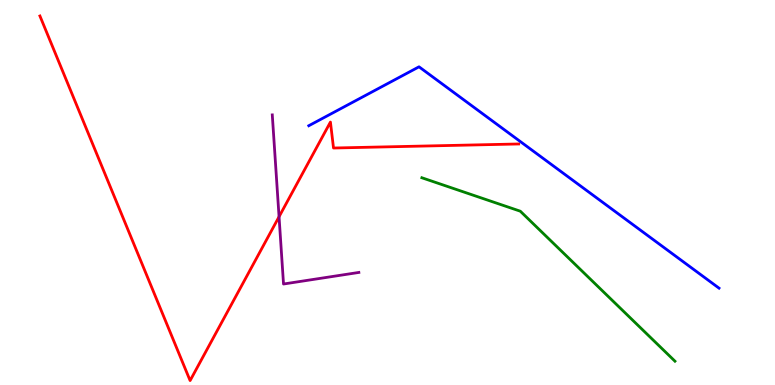[{'lines': ['blue', 'red'], 'intersections': []}, {'lines': ['green', 'red'], 'intersections': []}, {'lines': ['purple', 'red'], 'intersections': [{'x': 3.6, 'y': 4.37}]}, {'lines': ['blue', 'green'], 'intersections': []}, {'lines': ['blue', 'purple'], 'intersections': []}, {'lines': ['green', 'purple'], 'intersections': []}]